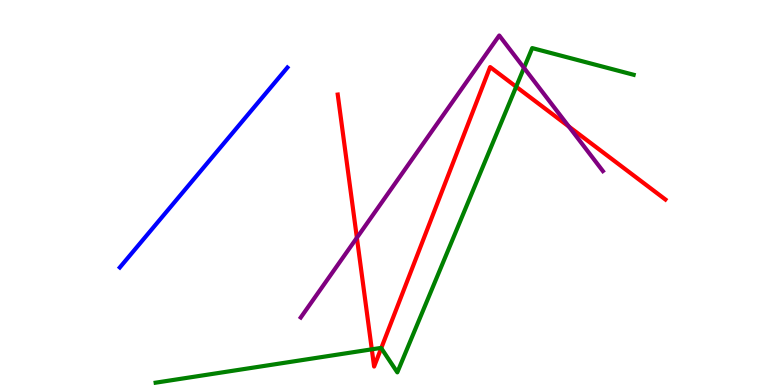[{'lines': ['blue', 'red'], 'intersections': []}, {'lines': ['green', 'red'], 'intersections': [{'x': 4.8, 'y': 0.926}, {'x': 4.92, 'y': 0.957}, {'x': 6.66, 'y': 7.75}]}, {'lines': ['purple', 'red'], 'intersections': [{'x': 4.6, 'y': 3.82}, {'x': 7.34, 'y': 6.71}]}, {'lines': ['blue', 'green'], 'intersections': []}, {'lines': ['blue', 'purple'], 'intersections': []}, {'lines': ['green', 'purple'], 'intersections': [{'x': 6.76, 'y': 8.24}]}]